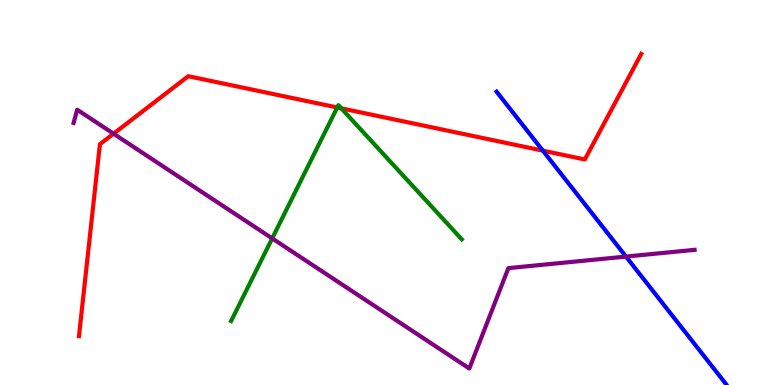[{'lines': ['blue', 'red'], 'intersections': [{'x': 7.0, 'y': 6.09}]}, {'lines': ['green', 'red'], 'intersections': [{'x': 4.35, 'y': 7.21}, {'x': 4.4, 'y': 7.19}]}, {'lines': ['purple', 'red'], 'intersections': [{'x': 1.47, 'y': 6.53}]}, {'lines': ['blue', 'green'], 'intersections': []}, {'lines': ['blue', 'purple'], 'intersections': [{'x': 8.08, 'y': 3.34}]}, {'lines': ['green', 'purple'], 'intersections': [{'x': 3.51, 'y': 3.81}]}]